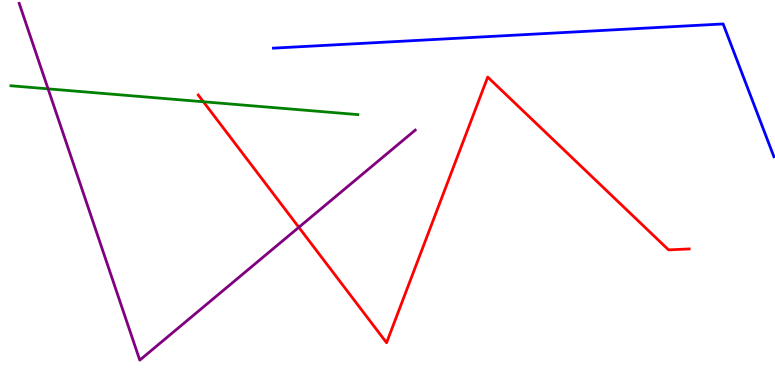[{'lines': ['blue', 'red'], 'intersections': []}, {'lines': ['green', 'red'], 'intersections': [{'x': 2.62, 'y': 7.36}]}, {'lines': ['purple', 'red'], 'intersections': [{'x': 3.86, 'y': 4.1}]}, {'lines': ['blue', 'green'], 'intersections': []}, {'lines': ['blue', 'purple'], 'intersections': []}, {'lines': ['green', 'purple'], 'intersections': [{'x': 0.621, 'y': 7.69}]}]